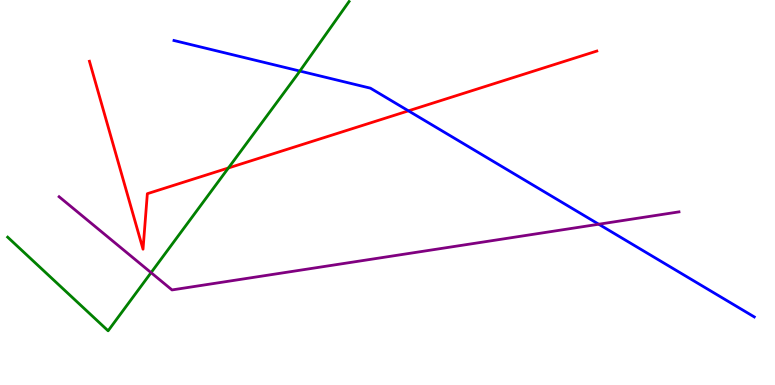[{'lines': ['blue', 'red'], 'intersections': [{'x': 5.27, 'y': 7.12}]}, {'lines': ['green', 'red'], 'intersections': [{'x': 2.95, 'y': 5.64}]}, {'lines': ['purple', 'red'], 'intersections': []}, {'lines': ['blue', 'green'], 'intersections': [{'x': 3.87, 'y': 8.15}]}, {'lines': ['blue', 'purple'], 'intersections': [{'x': 7.73, 'y': 4.18}]}, {'lines': ['green', 'purple'], 'intersections': [{'x': 1.95, 'y': 2.92}]}]